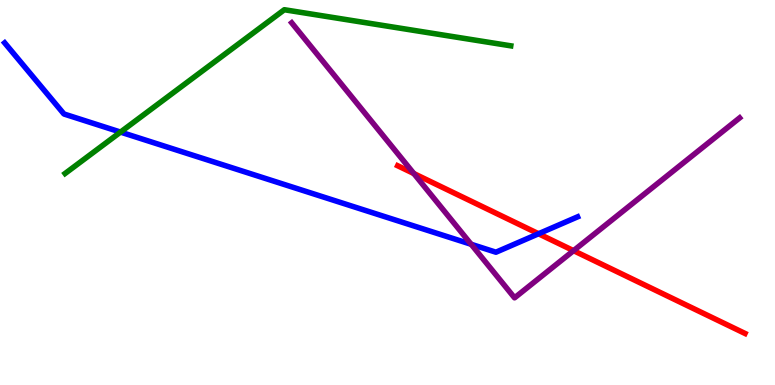[{'lines': ['blue', 'red'], 'intersections': [{'x': 6.95, 'y': 3.93}]}, {'lines': ['green', 'red'], 'intersections': []}, {'lines': ['purple', 'red'], 'intersections': [{'x': 5.34, 'y': 5.49}, {'x': 7.4, 'y': 3.49}]}, {'lines': ['blue', 'green'], 'intersections': [{'x': 1.56, 'y': 6.57}]}, {'lines': ['blue', 'purple'], 'intersections': [{'x': 6.08, 'y': 3.65}]}, {'lines': ['green', 'purple'], 'intersections': []}]